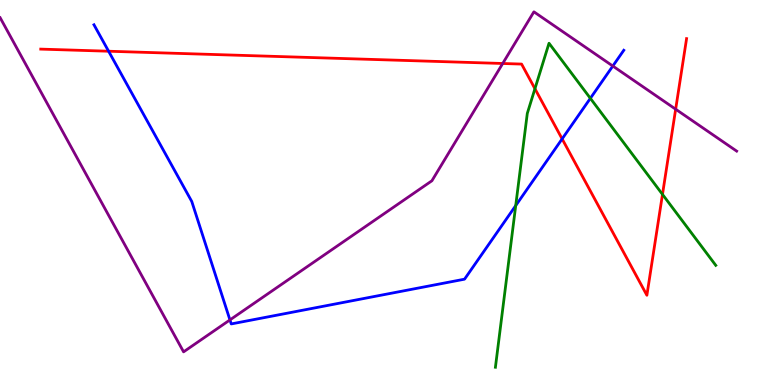[{'lines': ['blue', 'red'], 'intersections': [{'x': 1.4, 'y': 8.67}, {'x': 7.25, 'y': 6.39}]}, {'lines': ['green', 'red'], 'intersections': [{'x': 6.9, 'y': 7.7}, {'x': 8.55, 'y': 4.95}]}, {'lines': ['purple', 'red'], 'intersections': [{'x': 6.49, 'y': 8.35}, {'x': 8.72, 'y': 7.16}]}, {'lines': ['blue', 'green'], 'intersections': [{'x': 6.65, 'y': 4.66}, {'x': 7.62, 'y': 7.45}]}, {'lines': ['blue', 'purple'], 'intersections': [{'x': 2.97, 'y': 1.69}, {'x': 7.91, 'y': 8.28}]}, {'lines': ['green', 'purple'], 'intersections': []}]